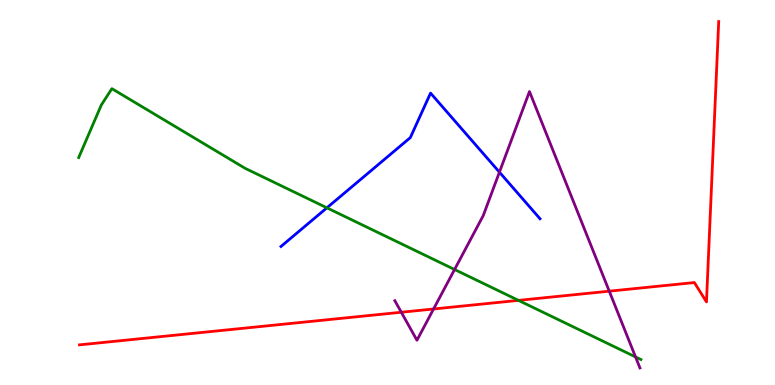[{'lines': ['blue', 'red'], 'intersections': []}, {'lines': ['green', 'red'], 'intersections': [{'x': 6.69, 'y': 2.2}]}, {'lines': ['purple', 'red'], 'intersections': [{'x': 5.18, 'y': 1.89}, {'x': 5.59, 'y': 1.97}, {'x': 7.86, 'y': 2.44}]}, {'lines': ['blue', 'green'], 'intersections': [{'x': 4.22, 'y': 4.6}]}, {'lines': ['blue', 'purple'], 'intersections': [{'x': 6.44, 'y': 5.53}]}, {'lines': ['green', 'purple'], 'intersections': [{'x': 5.87, 'y': 3.0}, {'x': 8.2, 'y': 0.729}]}]